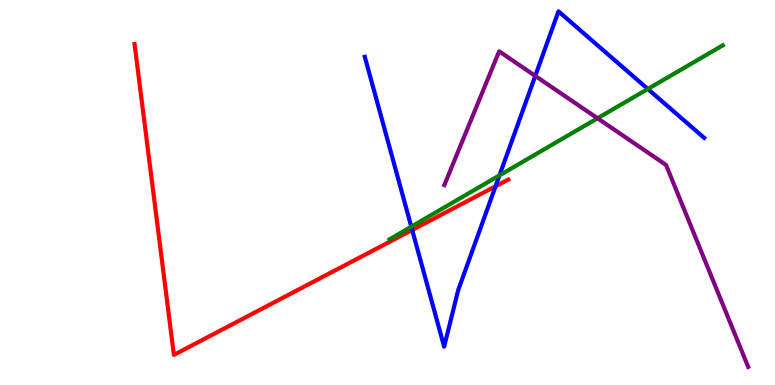[{'lines': ['blue', 'red'], 'intersections': [{'x': 5.32, 'y': 4.03}, {'x': 6.39, 'y': 5.16}]}, {'lines': ['green', 'red'], 'intersections': []}, {'lines': ['purple', 'red'], 'intersections': []}, {'lines': ['blue', 'green'], 'intersections': [{'x': 5.31, 'y': 4.11}, {'x': 6.44, 'y': 5.45}, {'x': 8.36, 'y': 7.69}]}, {'lines': ['blue', 'purple'], 'intersections': [{'x': 6.91, 'y': 8.03}]}, {'lines': ['green', 'purple'], 'intersections': [{'x': 7.71, 'y': 6.93}]}]